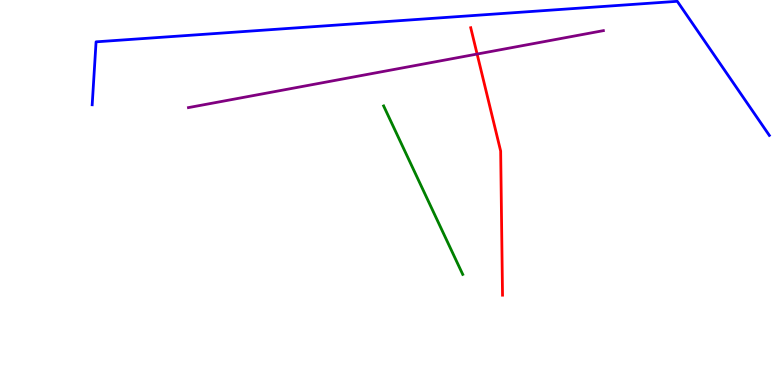[{'lines': ['blue', 'red'], 'intersections': []}, {'lines': ['green', 'red'], 'intersections': []}, {'lines': ['purple', 'red'], 'intersections': [{'x': 6.16, 'y': 8.6}]}, {'lines': ['blue', 'green'], 'intersections': []}, {'lines': ['blue', 'purple'], 'intersections': []}, {'lines': ['green', 'purple'], 'intersections': []}]